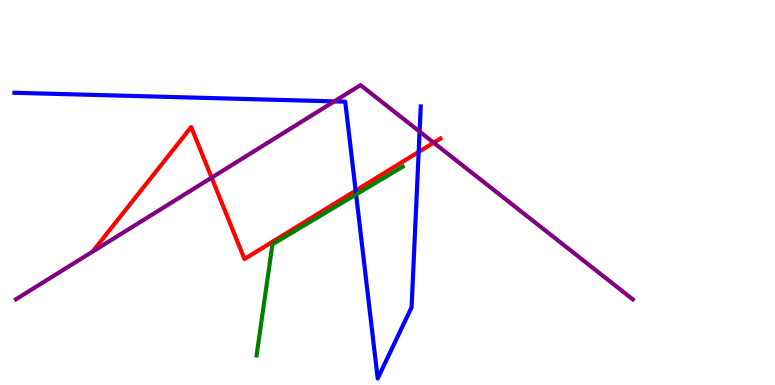[{'lines': ['blue', 'red'], 'intersections': [{'x': 4.59, 'y': 5.05}, {'x': 5.4, 'y': 6.05}]}, {'lines': ['green', 'red'], 'intersections': []}, {'lines': ['purple', 'red'], 'intersections': [{'x': 2.73, 'y': 5.39}, {'x': 5.6, 'y': 6.29}]}, {'lines': ['blue', 'green'], 'intersections': [{'x': 4.59, 'y': 4.95}]}, {'lines': ['blue', 'purple'], 'intersections': [{'x': 4.31, 'y': 7.37}, {'x': 5.41, 'y': 6.58}]}, {'lines': ['green', 'purple'], 'intersections': []}]